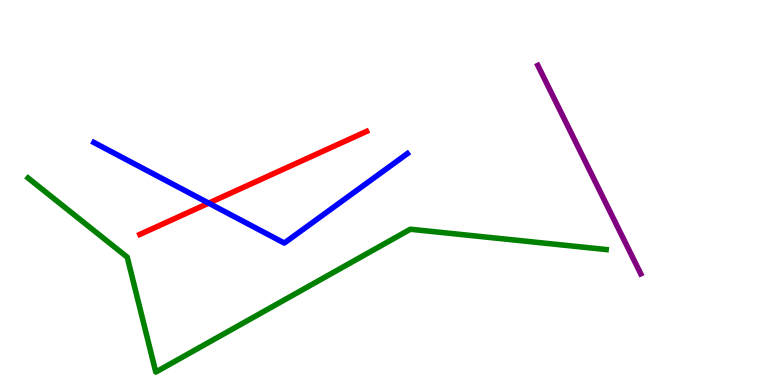[{'lines': ['blue', 'red'], 'intersections': [{'x': 2.69, 'y': 4.72}]}, {'lines': ['green', 'red'], 'intersections': []}, {'lines': ['purple', 'red'], 'intersections': []}, {'lines': ['blue', 'green'], 'intersections': []}, {'lines': ['blue', 'purple'], 'intersections': []}, {'lines': ['green', 'purple'], 'intersections': []}]